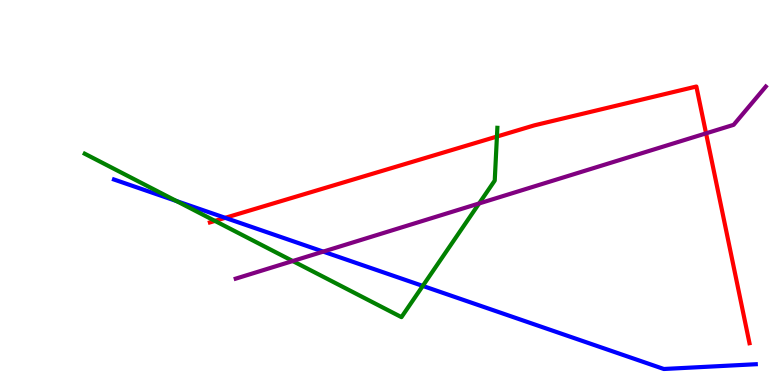[{'lines': ['blue', 'red'], 'intersections': [{'x': 2.91, 'y': 4.34}]}, {'lines': ['green', 'red'], 'intersections': [{'x': 2.77, 'y': 4.26}, {'x': 6.41, 'y': 6.45}]}, {'lines': ['purple', 'red'], 'intersections': [{'x': 9.11, 'y': 6.54}]}, {'lines': ['blue', 'green'], 'intersections': [{'x': 2.28, 'y': 4.78}, {'x': 5.46, 'y': 2.57}]}, {'lines': ['blue', 'purple'], 'intersections': [{'x': 4.17, 'y': 3.46}]}, {'lines': ['green', 'purple'], 'intersections': [{'x': 3.78, 'y': 3.22}, {'x': 6.18, 'y': 4.72}]}]